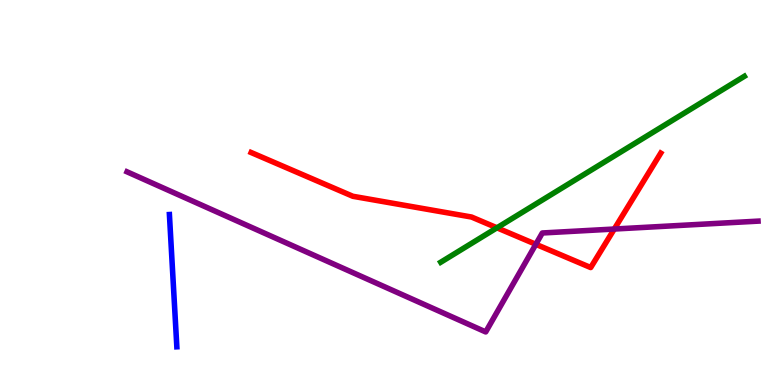[{'lines': ['blue', 'red'], 'intersections': []}, {'lines': ['green', 'red'], 'intersections': [{'x': 6.41, 'y': 4.08}]}, {'lines': ['purple', 'red'], 'intersections': [{'x': 6.91, 'y': 3.65}, {'x': 7.93, 'y': 4.05}]}, {'lines': ['blue', 'green'], 'intersections': []}, {'lines': ['blue', 'purple'], 'intersections': []}, {'lines': ['green', 'purple'], 'intersections': []}]